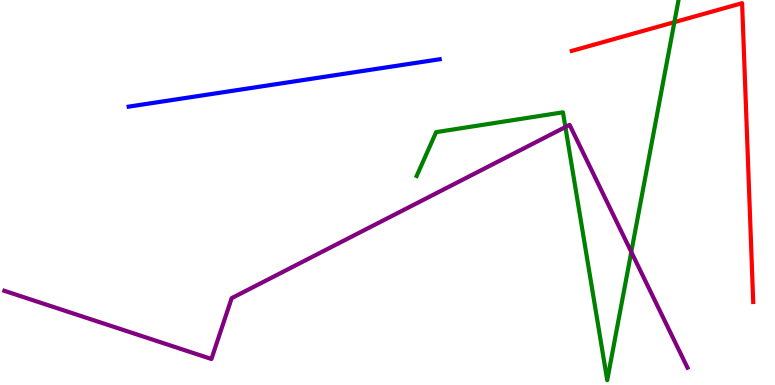[{'lines': ['blue', 'red'], 'intersections': []}, {'lines': ['green', 'red'], 'intersections': [{'x': 8.7, 'y': 9.42}]}, {'lines': ['purple', 'red'], 'intersections': []}, {'lines': ['blue', 'green'], 'intersections': []}, {'lines': ['blue', 'purple'], 'intersections': []}, {'lines': ['green', 'purple'], 'intersections': [{'x': 7.3, 'y': 6.7}, {'x': 8.15, 'y': 3.46}]}]